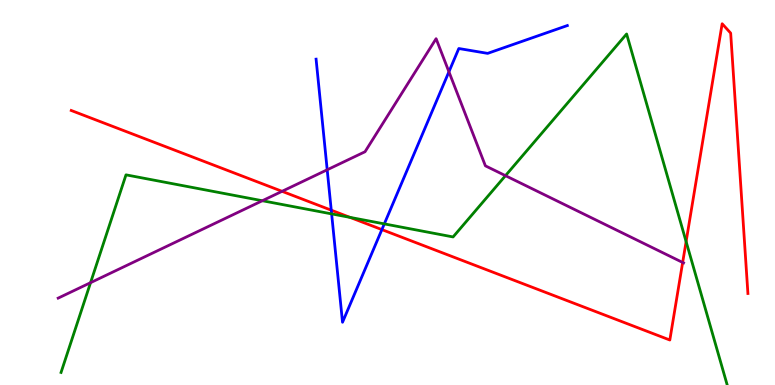[{'lines': ['blue', 'red'], 'intersections': [{'x': 4.27, 'y': 4.54}, {'x': 4.93, 'y': 4.04}]}, {'lines': ['green', 'red'], 'intersections': [{'x': 4.52, 'y': 4.35}, {'x': 8.85, 'y': 3.73}]}, {'lines': ['purple', 'red'], 'intersections': [{'x': 3.64, 'y': 5.03}, {'x': 8.81, 'y': 3.18}]}, {'lines': ['blue', 'green'], 'intersections': [{'x': 4.28, 'y': 4.44}, {'x': 4.96, 'y': 4.18}]}, {'lines': ['blue', 'purple'], 'intersections': [{'x': 4.22, 'y': 5.59}, {'x': 5.79, 'y': 8.14}]}, {'lines': ['green', 'purple'], 'intersections': [{'x': 1.17, 'y': 2.66}, {'x': 3.38, 'y': 4.79}, {'x': 6.52, 'y': 5.44}]}]